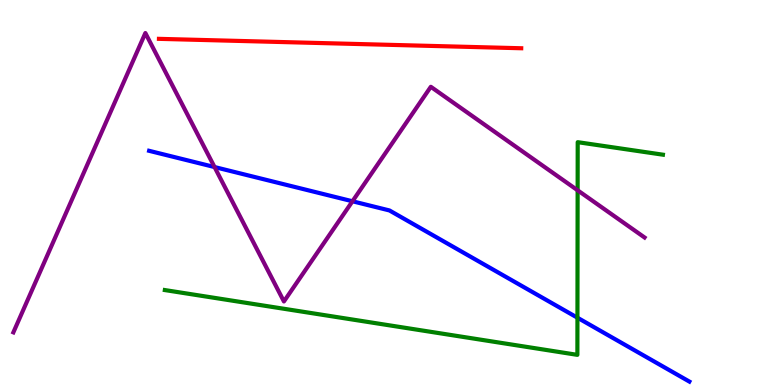[{'lines': ['blue', 'red'], 'intersections': []}, {'lines': ['green', 'red'], 'intersections': []}, {'lines': ['purple', 'red'], 'intersections': []}, {'lines': ['blue', 'green'], 'intersections': [{'x': 7.45, 'y': 1.75}]}, {'lines': ['blue', 'purple'], 'intersections': [{'x': 2.77, 'y': 5.66}, {'x': 4.55, 'y': 4.77}]}, {'lines': ['green', 'purple'], 'intersections': [{'x': 7.45, 'y': 5.06}]}]